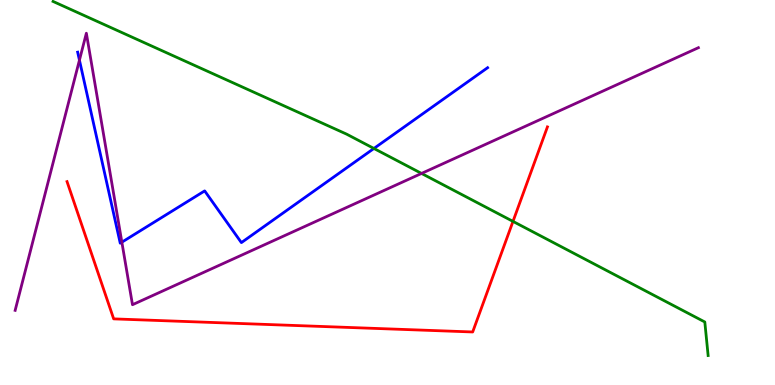[{'lines': ['blue', 'red'], 'intersections': []}, {'lines': ['green', 'red'], 'intersections': [{'x': 6.62, 'y': 4.25}]}, {'lines': ['purple', 'red'], 'intersections': []}, {'lines': ['blue', 'green'], 'intersections': [{'x': 4.82, 'y': 6.14}]}, {'lines': ['blue', 'purple'], 'intersections': [{'x': 1.03, 'y': 8.44}, {'x': 1.57, 'y': 3.71}]}, {'lines': ['green', 'purple'], 'intersections': [{'x': 5.44, 'y': 5.5}]}]